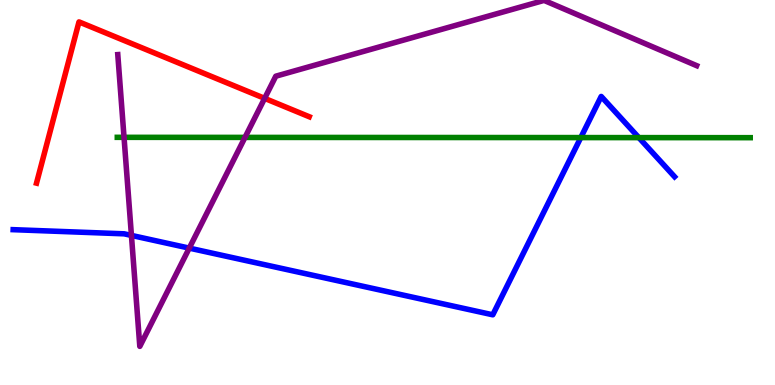[{'lines': ['blue', 'red'], 'intersections': []}, {'lines': ['green', 'red'], 'intersections': []}, {'lines': ['purple', 'red'], 'intersections': [{'x': 3.41, 'y': 7.45}]}, {'lines': ['blue', 'green'], 'intersections': [{'x': 7.49, 'y': 6.43}, {'x': 8.24, 'y': 6.43}]}, {'lines': ['blue', 'purple'], 'intersections': [{'x': 1.7, 'y': 3.89}, {'x': 2.44, 'y': 3.56}]}, {'lines': ['green', 'purple'], 'intersections': [{'x': 1.6, 'y': 6.43}, {'x': 3.16, 'y': 6.43}]}]